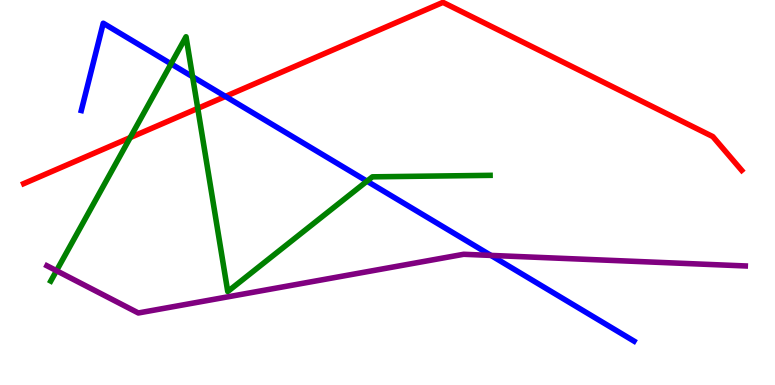[{'lines': ['blue', 'red'], 'intersections': [{'x': 2.91, 'y': 7.5}]}, {'lines': ['green', 'red'], 'intersections': [{'x': 1.68, 'y': 6.43}, {'x': 2.55, 'y': 7.18}]}, {'lines': ['purple', 'red'], 'intersections': []}, {'lines': ['blue', 'green'], 'intersections': [{'x': 2.21, 'y': 8.34}, {'x': 2.48, 'y': 8.01}, {'x': 4.74, 'y': 5.29}]}, {'lines': ['blue', 'purple'], 'intersections': [{'x': 6.33, 'y': 3.37}]}, {'lines': ['green', 'purple'], 'intersections': [{'x': 0.729, 'y': 2.97}]}]